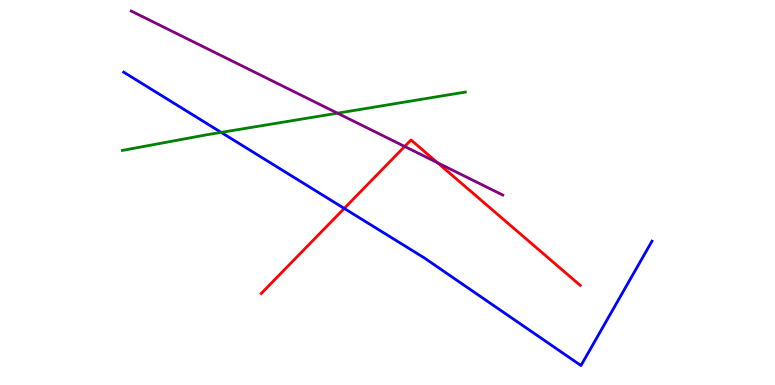[{'lines': ['blue', 'red'], 'intersections': [{'x': 4.44, 'y': 4.59}]}, {'lines': ['green', 'red'], 'intersections': []}, {'lines': ['purple', 'red'], 'intersections': [{'x': 5.22, 'y': 6.2}, {'x': 5.65, 'y': 5.77}]}, {'lines': ['blue', 'green'], 'intersections': [{'x': 2.85, 'y': 6.56}]}, {'lines': ['blue', 'purple'], 'intersections': []}, {'lines': ['green', 'purple'], 'intersections': [{'x': 4.35, 'y': 7.06}]}]